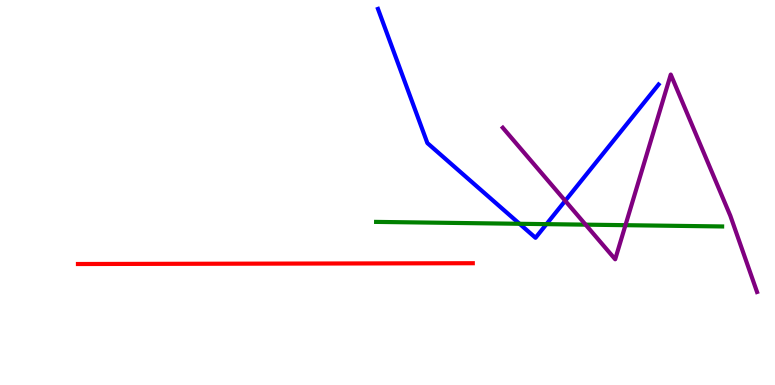[{'lines': ['blue', 'red'], 'intersections': []}, {'lines': ['green', 'red'], 'intersections': []}, {'lines': ['purple', 'red'], 'intersections': []}, {'lines': ['blue', 'green'], 'intersections': [{'x': 6.7, 'y': 4.19}, {'x': 7.05, 'y': 4.18}]}, {'lines': ['blue', 'purple'], 'intersections': [{'x': 7.29, 'y': 4.78}]}, {'lines': ['green', 'purple'], 'intersections': [{'x': 7.56, 'y': 4.16}, {'x': 8.07, 'y': 4.15}]}]